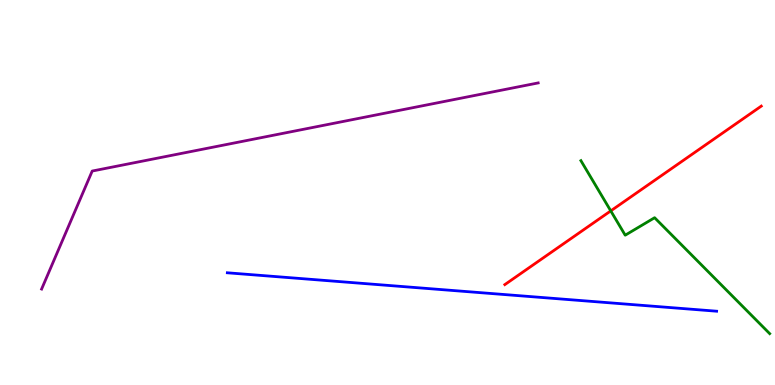[{'lines': ['blue', 'red'], 'intersections': []}, {'lines': ['green', 'red'], 'intersections': [{'x': 7.88, 'y': 4.52}]}, {'lines': ['purple', 'red'], 'intersections': []}, {'lines': ['blue', 'green'], 'intersections': []}, {'lines': ['blue', 'purple'], 'intersections': []}, {'lines': ['green', 'purple'], 'intersections': []}]